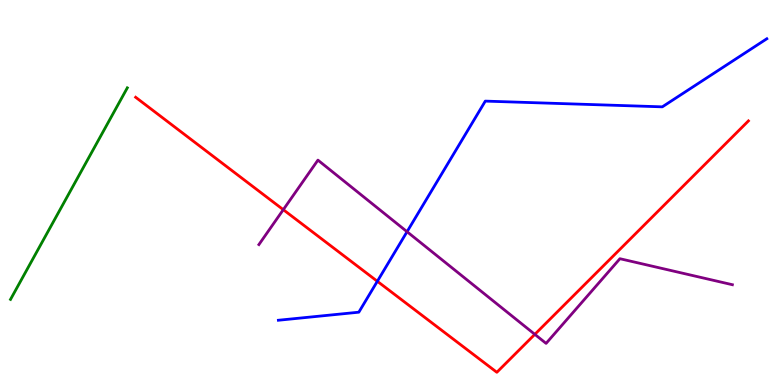[{'lines': ['blue', 'red'], 'intersections': [{'x': 4.87, 'y': 2.69}]}, {'lines': ['green', 'red'], 'intersections': []}, {'lines': ['purple', 'red'], 'intersections': [{'x': 3.66, 'y': 4.55}, {'x': 6.9, 'y': 1.32}]}, {'lines': ['blue', 'green'], 'intersections': []}, {'lines': ['blue', 'purple'], 'intersections': [{'x': 5.25, 'y': 3.98}]}, {'lines': ['green', 'purple'], 'intersections': []}]